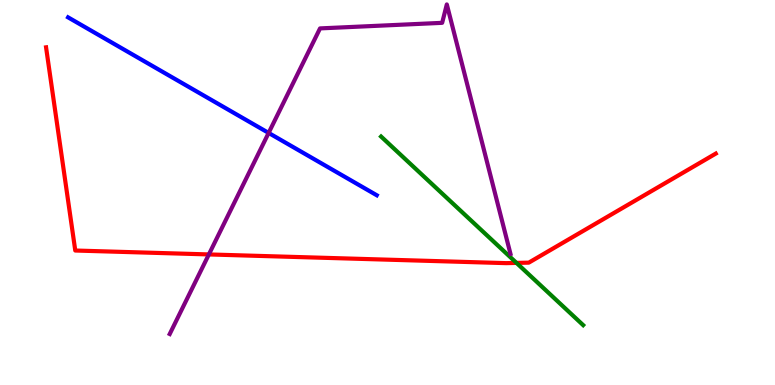[{'lines': ['blue', 'red'], 'intersections': []}, {'lines': ['green', 'red'], 'intersections': [{'x': 6.66, 'y': 3.17}]}, {'lines': ['purple', 'red'], 'intersections': [{'x': 2.7, 'y': 3.39}]}, {'lines': ['blue', 'green'], 'intersections': []}, {'lines': ['blue', 'purple'], 'intersections': [{'x': 3.47, 'y': 6.55}]}, {'lines': ['green', 'purple'], 'intersections': []}]